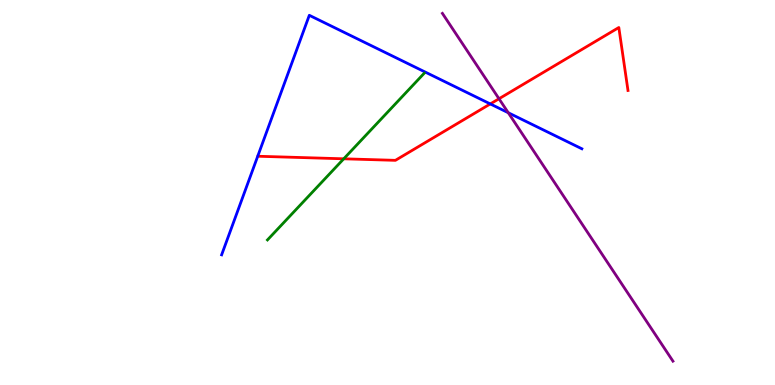[{'lines': ['blue', 'red'], 'intersections': [{'x': 6.33, 'y': 7.3}]}, {'lines': ['green', 'red'], 'intersections': [{'x': 4.44, 'y': 5.88}]}, {'lines': ['purple', 'red'], 'intersections': [{'x': 6.44, 'y': 7.44}]}, {'lines': ['blue', 'green'], 'intersections': []}, {'lines': ['blue', 'purple'], 'intersections': [{'x': 6.56, 'y': 7.07}]}, {'lines': ['green', 'purple'], 'intersections': []}]